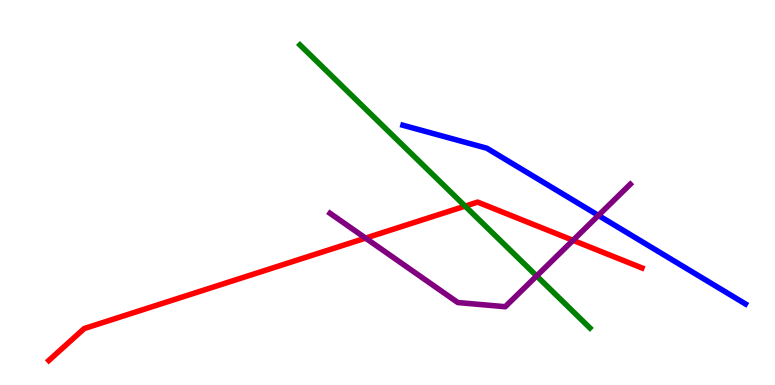[{'lines': ['blue', 'red'], 'intersections': []}, {'lines': ['green', 'red'], 'intersections': [{'x': 6.0, 'y': 4.65}]}, {'lines': ['purple', 'red'], 'intersections': [{'x': 4.72, 'y': 3.82}, {'x': 7.39, 'y': 3.76}]}, {'lines': ['blue', 'green'], 'intersections': []}, {'lines': ['blue', 'purple'], 'intersections': [{'x': 7.72, 'y': 4.4}]}, {'lines': ['green', 'purple'], 'intersections': [{'x': 6.92, 'y': 2.83}]}]